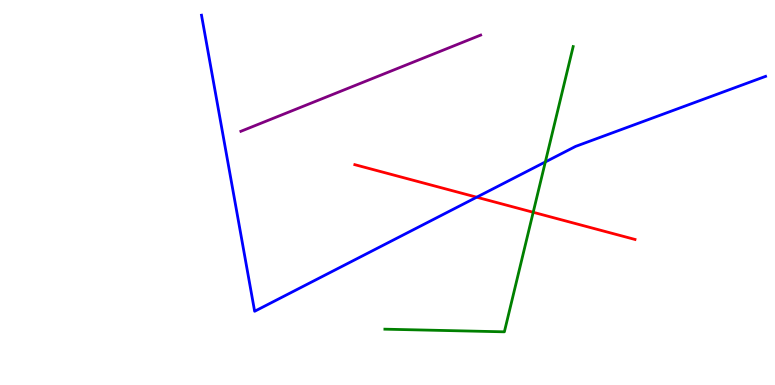[{'lines': ['blue', 'red'], 'intersections': [{'x': 6.15, 'y': 4.88}]}, {'lines': ['green', 'red'], 'intersections': [{'x': 6.88, 'y': 4.49}]}, {'lines': ['purple', 'red'], 'intersections': []}, {'lines': ['blue', 'green'], 'intersections': [{'x': 7.04, 'y': 5.79}]}, {'lines': ['blue', 'purple'], 'intersections': []}, {'lines': ['green', 'purple'], 'intersections': []}]